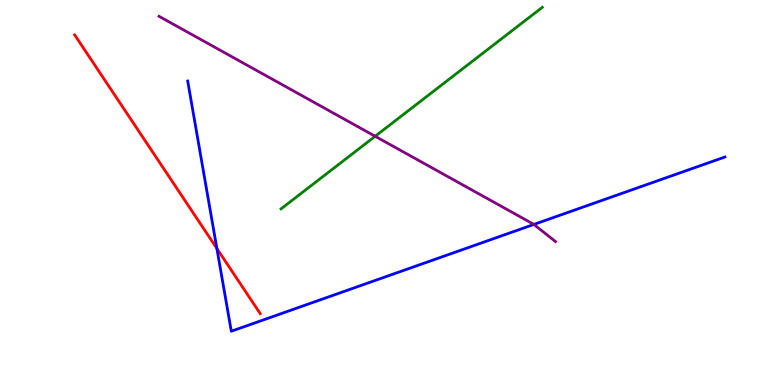[{'lines': ['blue', 'red'], 'intersections': [{'x': 2.8, 'y': 3.54}]}, {'lines': ['green', 'red'], 'intersections': []}, {'lines': ['purple', 'red'], 'intersections': []}, {'lines': ['blue', 'green'], 'intersections': []}, {'lines': ['blue', 'purple'], 'intersections': [{'x': 6.89, 'y': 4.17}]}, {'lines': ['green', 'purple'], 'intersections': [{'x': 4.84, 'y': 6.46}]}]